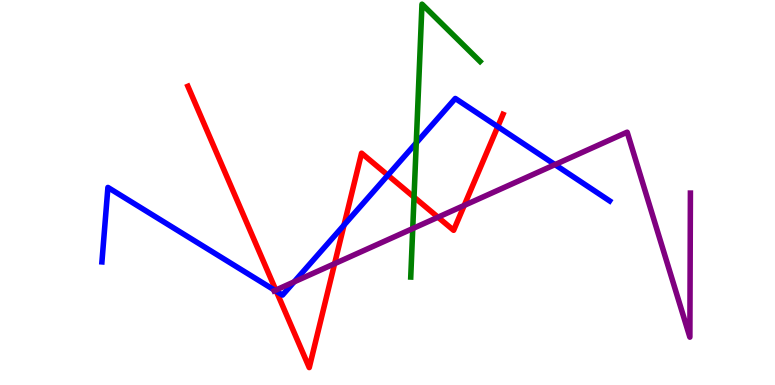[{'lines': ['blue', 'red'], 'intersections': [{'x': 3.57, 'y': 2.44}, {'x': 4.44, 'y': 4.15}, {'x': 5.0, 'y': 5.45}, {'x': 6.42, 'y': 6.71}]}, {'lines': ['green', 'red'], 'intersections': [{'x': 5.34, 'y': 4.88}]}, {'lines': ['purple', 'red'], 'intersections': [{'x': 3.56, 'y': 2.47}, {'x': 4.32, 'y': 3.15}, {'x': 5.65, 'y': 4.36}, {'x': 5.99, 'y': 4.66}]}, {'lines': ['blue', 'green'], 'intersections': [{'x': 5.37, 'y': 6.29}]}, {'lines': ['blue', 'purple'], 'intersections': [{'x': 3.55, 'y': 2.46}, {'x': 3.79, 'y': 2.68}, {'x': 7.16, 'y': 5.72}]}, {'lines': ['green', 'purple'], 'intersections': [{'x': 5.33, 'y': 4.06}]}]